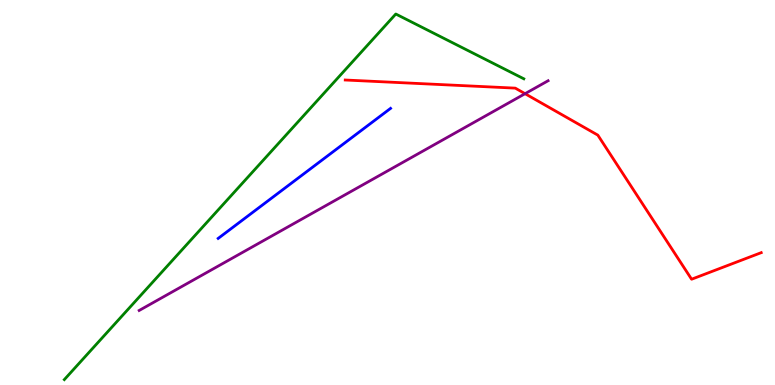[{'lines': ['blue', 'red'], 'intersections': []}, {'lines': ['green', 'red'], 'intersections': []}, {'lines': ['purple', 'red'], 'intersections': [{'x': 6.77, 'y': 7.57}]}, {'lines': ['blue', 'green'], 'intersections': []}, {'lines': ['blue', 'purple'], 'intersections': []}, {'lines': ['green', 'purple'], 'intersections': []}]